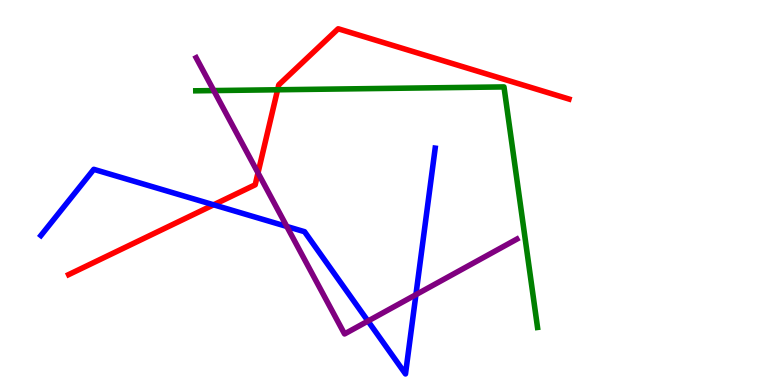[{'lines': ['blue', 'red'], 'intersections': [{'x': 2.76, 'y': 4.68}]}, {'lines': ['green', 'red'], 'intersections': [{'x': 3.58, 'y': 7.67}]}, {'lines': ['purple', 'red'], 'intersections': [{'x': 3.33, 'y': 5.51}]}, {'lines': ['blue', 'green'], 'intersections': []}, {'lines': ['blue', 'purple'], 'intersections': [{'x': 3.7, 'y': 4.12}, {'x': 4.75, 'y': 1.66}, {'x': 5.37, 'y': 2.35}]}, {'lines': ['green', 'purple'], 'intersections': [{'x': 2.76, 'y': 7.65}]}]